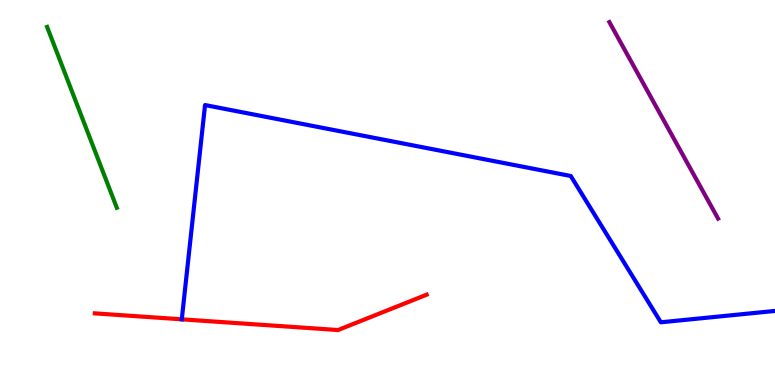[{'lines': ['blue', 'red'], 'intersections': [{'x': 2.35, 'y': 1.71}]}, {'lines': ['green', 'red'], 'intersections': []}, {'lines': ['purple', 'red'], 'intersections': []}, {'lines': ['blue', 'green'], 'intersections': []}, {'lines': ['blue', 'purple'], 'intersections': []}, {'lines': ['green', 'purple'], 'intersections': []}]